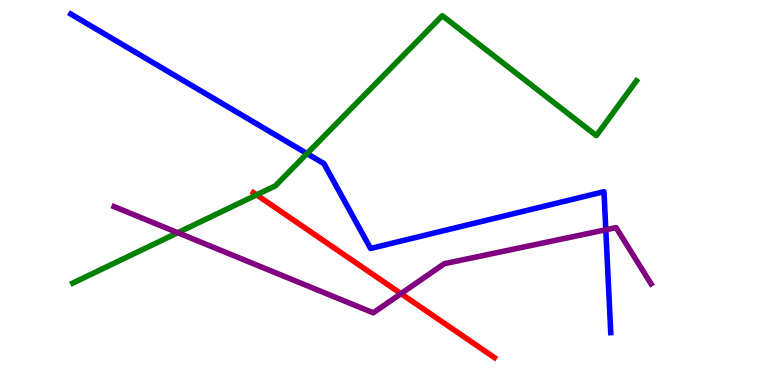[{'lines': ['blue', 'red'], 'intersections': []}, {'lines': ['green', 'red'], 'intersections': [{'x': 3.31, 'y': 4.94}]}, {'lines': ['purple', 'red'], 'intersections': [{'x': 5.17, 'y': 2.37}]}, {'lines': ['blue', 'green'], 'intersections': [{'x': 3.96, 'y': 6.01}]}, {'lines': ['blue', 'purple'], 'intersections': [{'x': 7.82, 'y': 4.03}]}, {'lines': ['green', 'purple'], 'intersections': [{'x': 2.29, 'y': 3.96}]}]